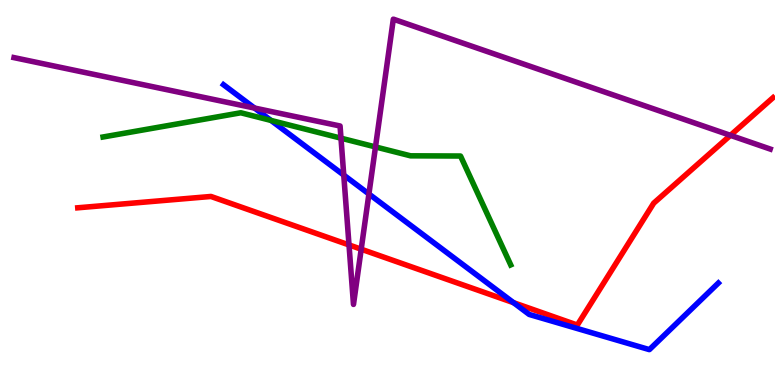[{'lines': ['blue', 'red'], 'intersections': [{'x': 6.63, 'y': 2.14}]}, {'lines': ['green', 'red'], 'intersections': []}, {'lines': ['purple', 'red'], 'intersections': [{'x': 4.5, 'y': 3.64}, {'x': 4.66, 'y': 3.53}, {'x': 9.42, 'y': 6.48}]}, {'lines': ['blue', 'green'], 'intersections': [{'x': 3.5, 'y': 6.87}]}, {'lines': ['blue', 'purple'], 'intersections': [{'x': 3.28, 'y': 7.19}, {'x': 4.44, 'y': 5.45}, {'x': 4.76, 'y': 4.96}]}, {'lines': ['green', 'purple'], 'intersections': [{'x': 4.4, 'y': 6.41}, {'x': 4.84, 'y': 6.18}]}]